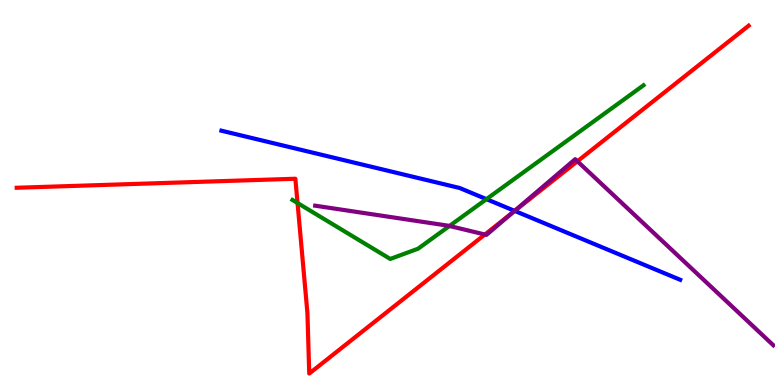[{'lines': ['blue', 'red'], 'intersections': [{'x': 6.64, 'y': 4.52}]}, {'lines': ['green', 'red'], 'intersections': [{'x': 3.84, 'y': 4.73}]}, {'lines': ['purple', 'red'], 'intersections': [{'x': 6.26, 'y': 3.91}, {'x': 6.61, 'y': 4.48}, {'x': 7.45, 'y': 5.81}]}, {'lines': ['blue', 'green'], 'intersections': [{'x': 6.28, 'y': 4.83}]}, {'lines': ['blue', 'purple'], 'intersections': [{'x': 6.64, 'y': 4.52}]}, {'lines': ['green', 'purple'], 'intersections': [{'x': 5.8, 'y': 4.13}]}]